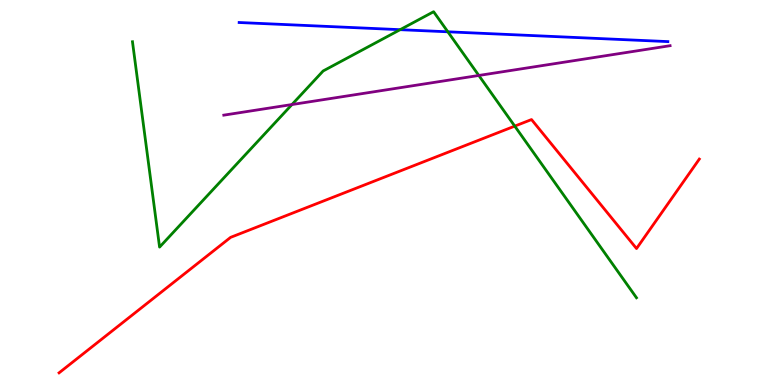[{'lines': ['blue', 'red'], 'intersections': []}, {'lines': ['green', 'red'], 'intersections': [{'x': 6.64, 'y': 6.72}]}, {'lines': ['purple', 'red'], 'intersections': []}, {'lines': ['blue', 'green'], 'intersections': [{'x': 5.16, 'y': 9.23}, {'x': 5.78, 'y': 9.17}]}, {'lines': ['blue', 'purple'], 'intersections': []}, {'lines': ['green', 'purple'], 'intersections': [{'x': 3.77, 'y': 7.28}, {'x': 6.18, 'y': 8.04}]}]